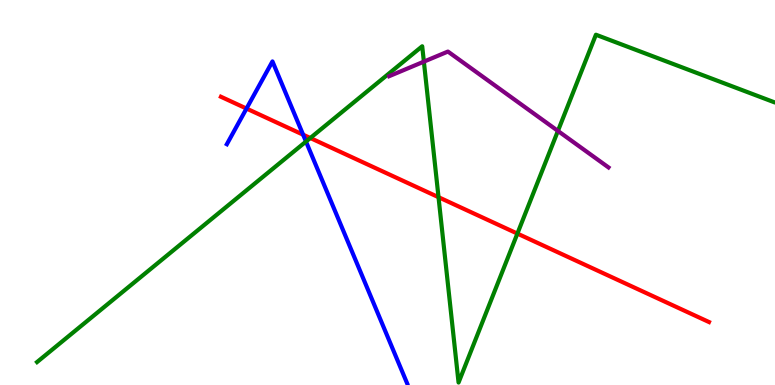[{'lines': ['blue', 'red'], 'intersections': [{'x': 3.18, 'y': 7.18}, {'x': 3.91, 'y': 6.5}]}, {'lines': ['green', 'red'], 'intersections': [{'x': 4.0, 'y': 6.42}, {'x': 5.66, 'y': 4.88}, {'x': 6.68, 'y': 3.93}]}, {'lines': ['purple', 'red'], 'intersections': []}, {'lines': ['blue', 'green'], 'intersections': [{'x': 3.95, 'y': 6.32}]}, {'lines': ['blue', 'purple'], 'intersections': []}, {'lines': ['green', 'purple'], 'intersections': [{'x': 5.47, 'y': 8.4}, {'x': 7.2, 'y': 6.6}]}]